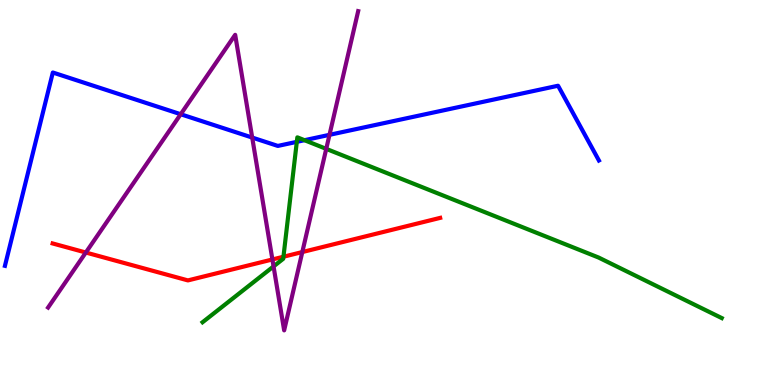[{'lines': ['blue', 'red'], 'intersections': []}, {'lines': ['green', 'red'], 'intersections': [{'x': 3.66, 'y': 3.33}]}, {'lines': ['purple', 'red'], 'intersections': [{'x': 1.11, 'y': 3.44}, {'x': 3.51, 'y': 3.26}, {'x': 3.9, 'y': 3.45}]}, {'lines': ['blue', 'green'], 'intersections': [{'x': 3.83, 'y': 6.32}, {'x': 3.93, 'y': 6.36}]}, {'lines': ['blue', 'purple'], 'intersections': [{'x': 2.33, 'y': 7.03}, {'x': 3.25, 'y': 6.43}, {'x': 4.25, 'y': 6.5}]}, {'lines': ['green', 'purple'], 'intersections': [{'x': 3.53, 'y': 3.08}, {'x': 4.21, 'y': 6.13}]}]